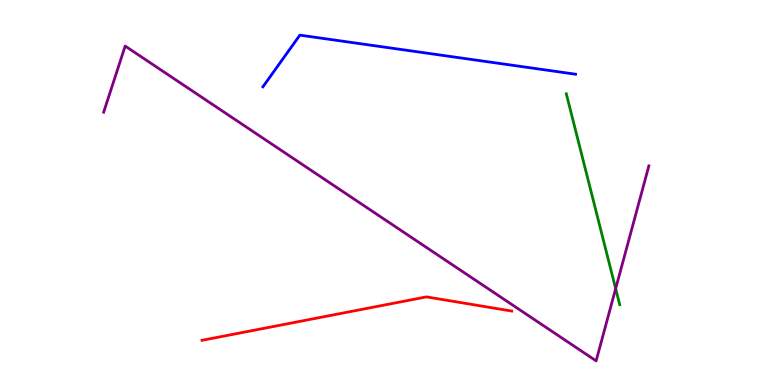[{'lines': ['blue', 'red'], 'intersections': []}, {'lines': ['green', 'red'], 'intersections': []}, {'lines': ['purple', 'red'], 'intersections': []}, {'lines': ['blue', 'green'], 'intersections': []}, {'lines': ['blue', 'purple'], 'intersections': []}, {'lines': ['green', 'purple'], 'intersections': [{'x': 7.94, 'y': 2.5}]}]